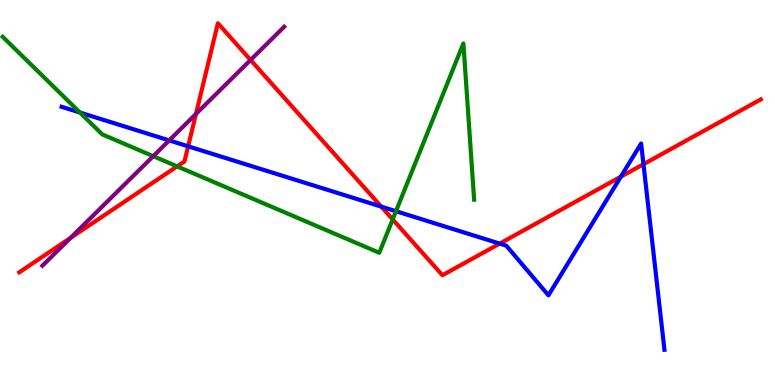[{'lines': ['blue', 'red'], 'intersections': [{'x': 2.43, 'y': 6.2}, {'x': 4.92, 'y': 4.63}, {'x': 6.45, 'y': 3.67}, {'x': 8.01, 'y': 5.41}, {'x': 8.3, 'y': 5.74}]}, {'lines': ['green', 'red'], 'intersections': [{'x': 2.29, 'y': 5.68}, {'x': 5.07, 'y': 4.3}]}, {'lines': ['purple', 'red'], 'intersections': [{'x': 0.91, 'y': 3.82}, {'x': 2.53, 'y': 7.04}, {'x': 3.23, 'y': 8.44}]}, {'lines': ['blue', 'green'], 'intersections': [{'x': 1.03, 'y': 7.08}, {'x': 5.11, 'y': 4.51}]}, {'lines': ['blue', 'purple'], 'intersections': [{'x': 2.18, 'y': 6.35}]}, {'lines': ['green', 'purple'], 'intersections': [{'x': 1.98, 'y': 5.94}]}]